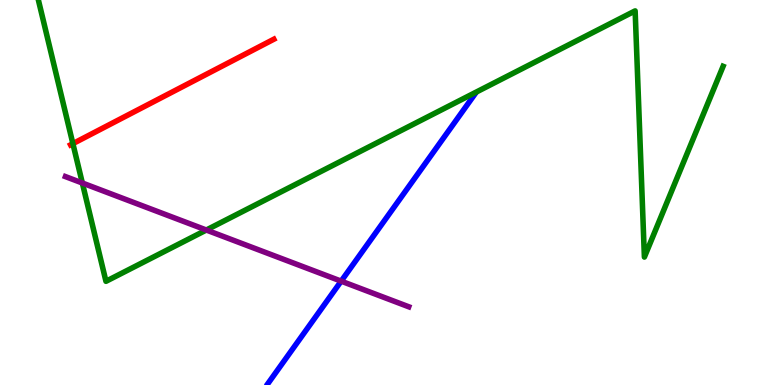[{'lines': ['blue', 'red'], 'intersections': []}, {'lines': ['green', 'red'], 'intersections': [{'x': 0.94, 'y': 6.27}]}, {'lines': ['purple', 'red'], 'intersections': []}, {'lines': ['blue', 'green'], 'intersections': []}, {'lines': ['blue', 'purple'], 'intersections': [{'x': 4.4, 'y': 2.7}]}, {'lines': ['green', 'purple'], 'intersections': [{'x': 1.06, 'y': 5.25}, {'x': 2.66, 'y': 4.03}]}]